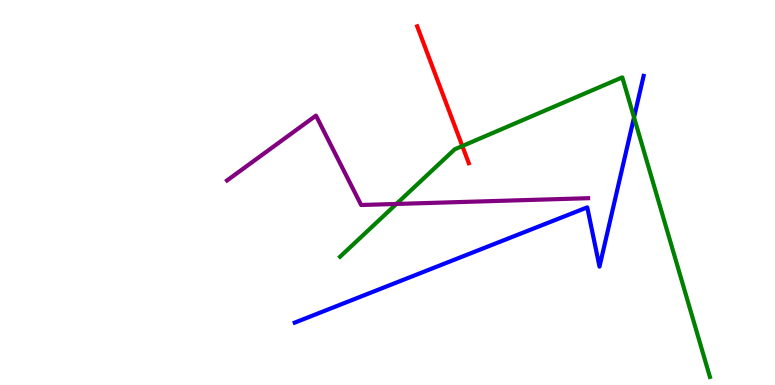[{'lines': ['blue', 'red'], 'intersections': []}, {'lines': ['green', 'red'], 'intersections': [{'x': 5.97, 'y': 6.21}]}, {'lines': ['purple', 'red'], 'intersections': []}, {'lines': ['blue', 'green'], 'intersections': [{'x': 8.18, 'y': 6.95}]}, {'lines': ['blue', 'purple'], 'intersections': []}, {'lines': ['green', 'purple'], 'intersections': [{'x': 5.11, 'y': 4.7}]}]